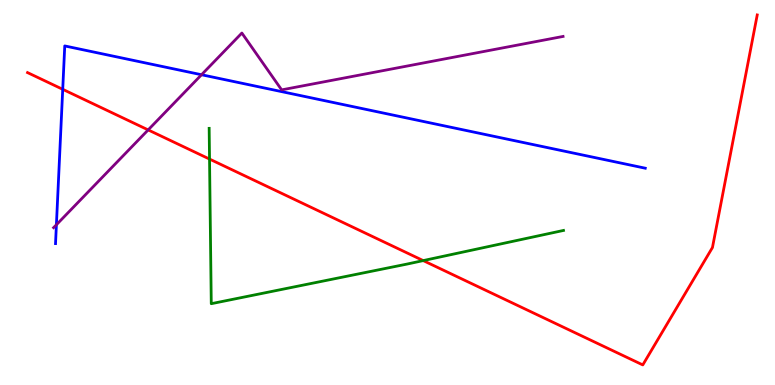[{'lines': ['blue', 'red'], 'intersections': [{'x': 0.809, 'y': 7.68}]}, {'lines': ['green', 'red'], 'intersections': [{'x': 2.7, 'y': 5.87}, {'x': 5.46, 'y': 3.23}]}, {'lines': ['purple', 'red'], 'intersections': [{'x': 1.91, 'y': 6.63}]}, {'lines': ['blue', 'green'], 'intersections': []}, {'lines': ['blue', 'purple'], 'intersections': [{'x': 0.728, 'y': 4.16}, {'x': 2.6, 'y': 8.06}]}, {'lines': ['green', 'purple'], 'intersections': []}]